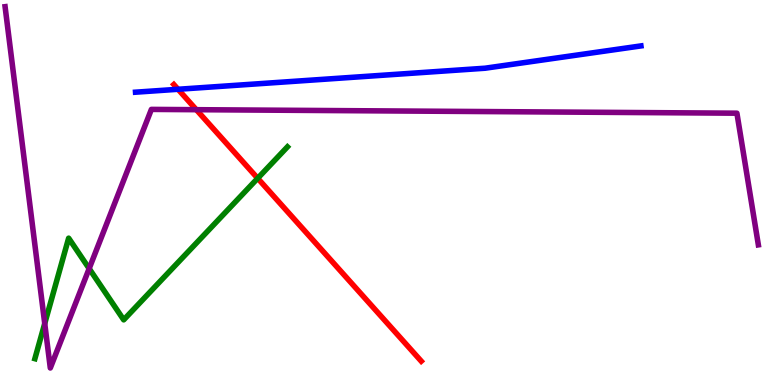[{'lines': ['blue', 'red'], 'intersections': [{'x': 2.3, 'y': 7.68}]}, {'lines': ['green', 'red'], 'intersections': [{'x': 3.32, 'y': 5.37}]}, {'lines': ['purple', 'red'], 'intersections': [{'x': 2.53, 'y': 7.15}]}, {'lines': ['blue', 'green'], 'intersections': []}, {'lines': ['blue', 'purple'], 'intersections': []}, {'lines': ['green', 'purple'], 'intersections': [{'x': 0.577, 'y': 1.6}, {'x': 1.15, 'y': 3.02}]}]